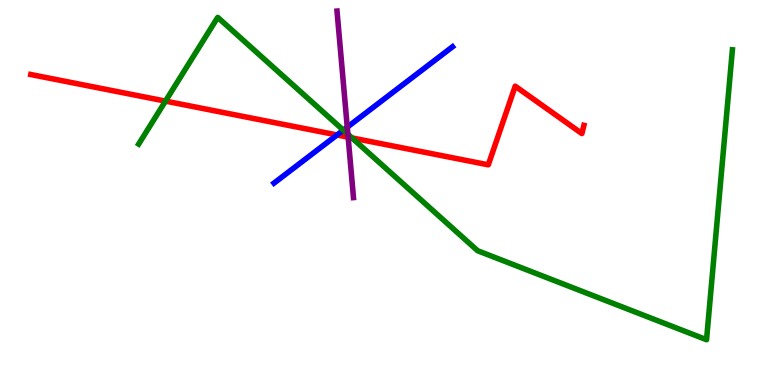[{'lines': ['blue', 'red'], 'intersections': [{'x': 4.35, 'y': 6.49}]}, {'lines': ['green', 'red'], 'intersections': [{'x': 2.14, 'y': 7.37}, {'x': 4.54, 'y': 6.42}]}, {'lines': ['purple', 'red'], 'intersections': [{'x': 4.49, 'y': 6.44}]}, {'lines': ['blue', 'green'], 'intersections': [{'x': 4.43, 'y': 6.62}]}, {'lines': ['blue', 'purple'], 'intersections': [{'x': 4.48, 'y': 6.7}]}, {'lines': ['green', 'purple'], 'intersections': [{'x': 4.49, 'y': 6.51}]}]